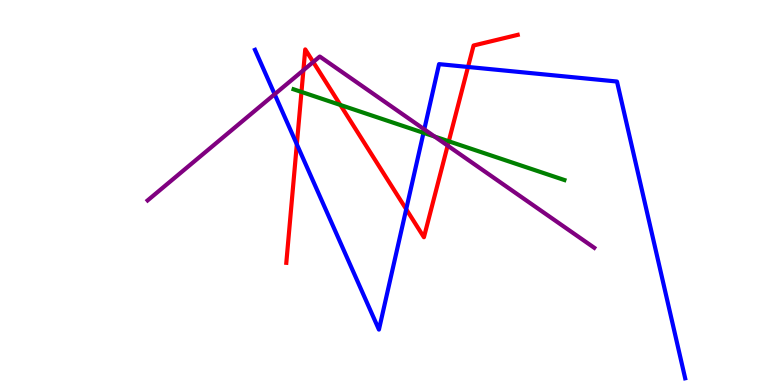[{'lines': ['blue', 'red'], 'intersections': [{'x': 3.83, 'y': 6.25}, {'x': 5.24, 'y': 4.57}, {'x': 6.04, 'y': 8.26}]}, {'lines': ['green', 'red'], 'intersections': [{'x': 3.89, 'y': 7.61}, {'x': 4.39, 'y': 7.27}, {'x': 5.79, 'y': 6.33}]}, {'lines': ['purple', 'red'], 'intersections': [{'x': 3.91, 'y': 8.18}, {'x': 4.04, 'y': 8.39}, {'x': 5.78, 'y': 6.22}]}, {'lines': ['blue', 'green'], 'intersections': [{'x': 5.46, 'y': 6.55}]}, {'lines': ['blue', 'purple'], 'intersections': [{'x': 3.54, 'y': 7.55}, {'x': 5.47, 'y': 6.64}]}, {'lines': ['green', 'purple'], 'intersections': [{'x': 5.61, 'y': 6.45}]}]